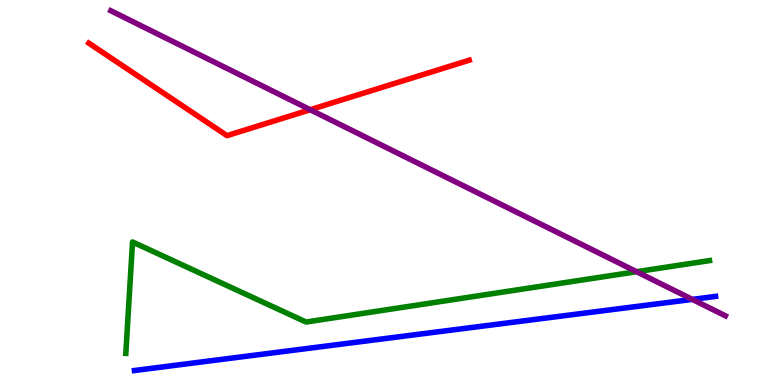[{'lines': ['blue', 'red'], 'intersections': []}, {'lines': ['green', 'red'], 'intersections': []}, {'lines': ['purple', 'red'], 'intersections': [{'x': 4.0, 'y': 7.15}]}, {'lines': ['blue', 'green'], 'intersections': []}, {'lines': ['blue', 'purple'], 'intersections': [{'x': 8.93, 'y': 2.22}]}, {'lines': ['green', 'purple'], 'intersections': [{'x': 8.21, 'y': 2.94}]}]